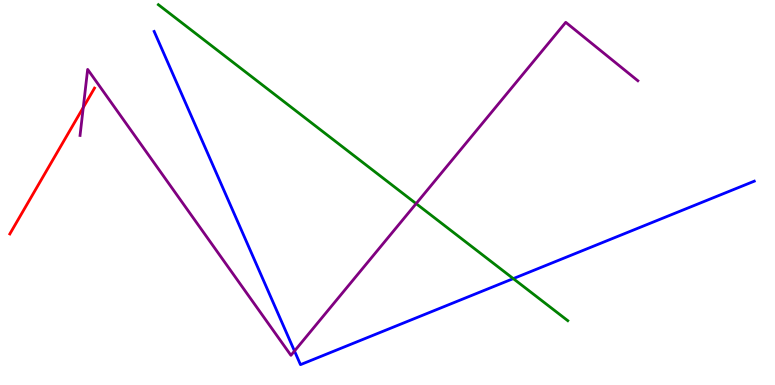[{'lines': ['blue', 'red'], 'intersections': []}, {'lines': ['green', 'red'], 'intersections': []}, {'lines': ['purple', 'red'], 'intersections': [{'x': 1.07, 'y': 7.21}]}, {'lines': ['blue', 'green'], 'intersections': [{'x': 6.62, 'y': 2.76}]}, {'lines': ['blue', 'purple'], 'intersections': [{'x': 3.8, 'y': 0.883}]}, {'lines': ['green', 'purple'], 'intersections': [{'x': 5.37, 'y': 4.71}]}]